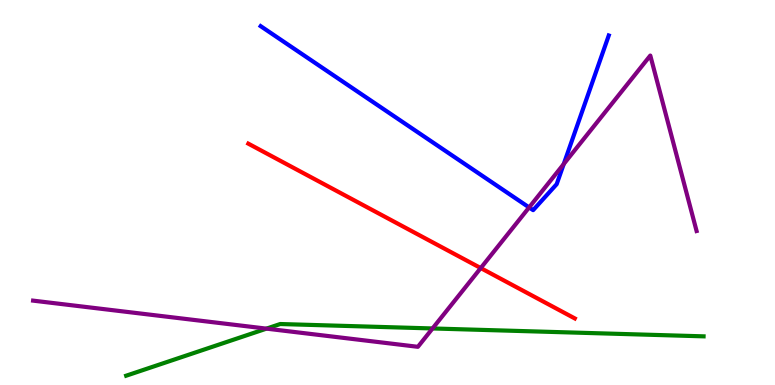[{'lines': ['blue', 'red'], 'intersections': []}, {'lines': ['green', 'red'], 'intersections': []}, {'lines': ['purple', 'red'], 'intersections': [{'x': 6.2, 'y': 3.04}]}, {'lines': ['blue', 'green'], 'intersections': []}, {'lines': ['blue', 'purple'], 'intersections': [{'x': 6.83, 'y': 4.61}, {'x': 7.27, 'y': 5.74}]}, {'lines': ['green', 'purple'], 'intersections': [{'x': 3.44, 'y': 1.46}, {'x': 5.58, 'y': 1.47}]}]